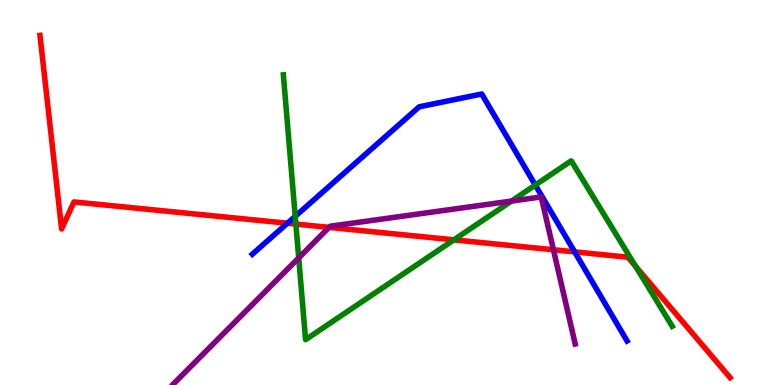[{'lines': ['blue', 'red'], 'intersections': [{'x': 3.71, 'y': 4.2}, {'x': 7.41, 'y': 3.46}]}, {'lines': ['green', 'red'], 'intersections': [{'x': 3.82, 'y': 4.18}, {'x': 5.86, 'y': 3.77}, {'x': 8.2, 'y': 3.08}]}, {'lines': ['purple', 'red'], 'intersections': [{'x': 4.25, 'y': 4.09}, {'x': 7.14, 'y': 3.51}]}, {'lines': ['blue', 'green'], 'intersections': [{'x': 3.81, 'y': 4.38}, {'x': 6.91, 'y': 5.19}]}, {'lines': ['blue', 'purple'], 'intersections': []}, {'lines': ['green', 'purple'], 'intersections': [{'x': 3.85, 'y': 3.3}, {'x': 6.6, 'y': 4.78}]}]